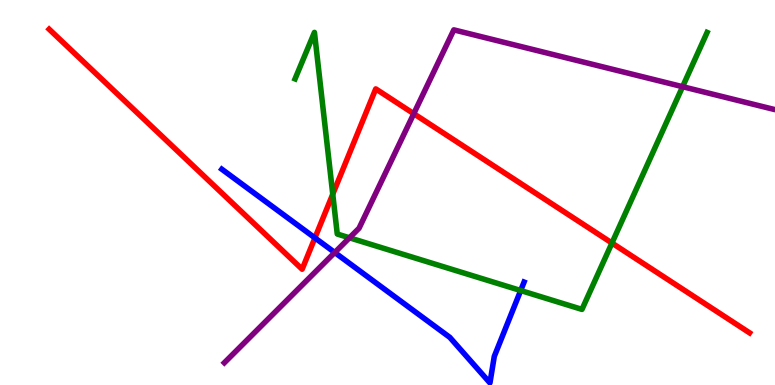[{'lines': ['blue', 'red'], 'intersections': [{'x': 4.06, 'y': 3.82}]}, {'lines': ['green', 'red'], 'intersections': [{'x': 4.29, 'y': 4.96}, {'x': 7.9, 'y': 3.69}]}, {'lines': ['purple', 'red'], 'intersections': [{'x': 5.34, 'y': 7.05}]}, {'lines': ['blue', 'green'], 'intersections': [{'x': 6.72, 'y': 2.45}]}, {'lines': ['blue', 'purple'], 'intersections': [{'x': 4.32, 'y': 3.44}]}, {'lines': ['green', 'purple'], 'intersections': [{'x': 4.51, 'y': 3.82}, {'x': 8.81, 'y': 7.75}]}]